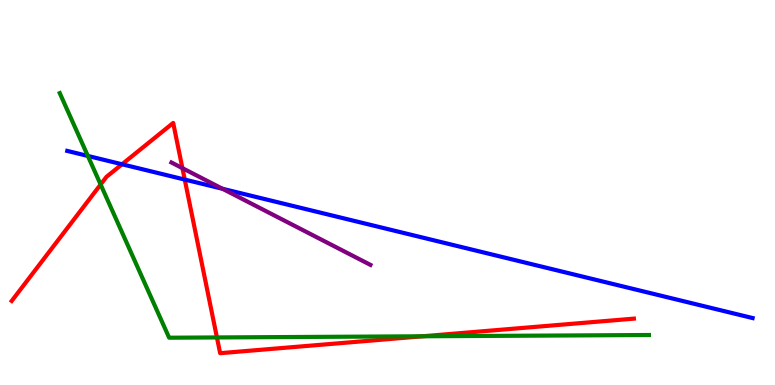[{'lines': ['blue', 'red'], 'intersections': [{'x': 1.57, 'y': 5.73}, {'x': 2.38, 'y': 5.34}]}, {'lines': ['green', 'red'], 'intersections': [{'x': 1.3, 'y': 5.21}, {'x': 2.8, 'y': 1.24}, {'x': 5.45, 'y': 1.27}]}, {'lines': ['purple', 'red'], 'intersections': [{'x': 2.35, 'y': 5.63}]}, {'lines': ['blue', 'green'], 'intersections': [{'x': 1.13, 'y': 5.95}]}, {'lines': ['blue', 'purple'], 'intersections': [{'x': 2.87, 'y': 5.1}]}, {'lines': ['green', 'purple'], 'intersections': []}]